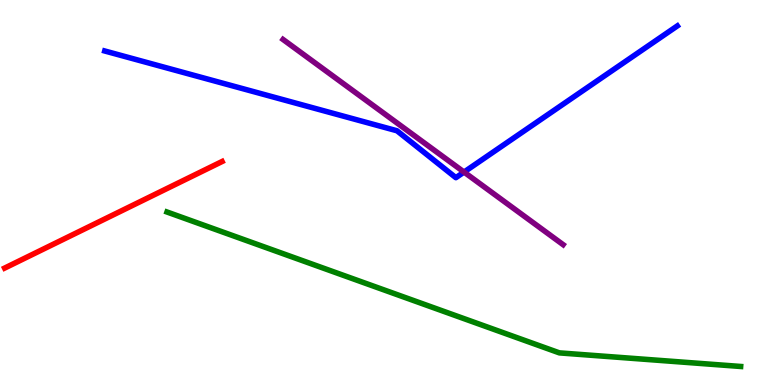[{'lines': ['blue', 'red'], 'intersections': []}, {'lines': ['green', 'red'], 'intersections': []}, {'lines': ['purple', 'red'], 'intersections': []}, {'lines': ['blue', 'green'], 'intersections': []}, {'lines': ['blue', 'purple'], 'intersections': [{'x': 5.99, 'y': 5.53}]}, {'lines': ['green', 'purple'], 'intersections': []}]